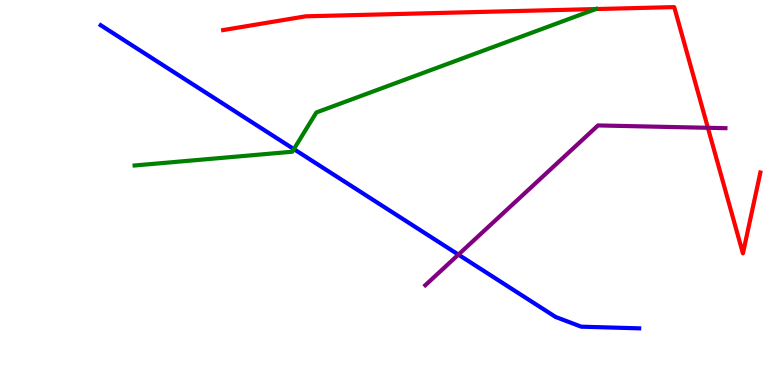[{'lines': ['blue', 'red'], 'intersections': []}, {'lines': ['green', 'red'], 'intersections': [{'x': 7.69, 'y': 9.76}]}, {'lines': ['purple', 'red'], 'intersections': [{'x': 9.13, 'y': 6.68}]}, {'lines': ['blue', 'green'], 'intersections': [{'x': 3.79, 'y': 6.13}]}, {'lines': ['blue', 'purple'], 'intersections': [{'x': 5.91, 'y': 3.39}]}, {'lines': ['green', 'purple'], 'intersections': []}]